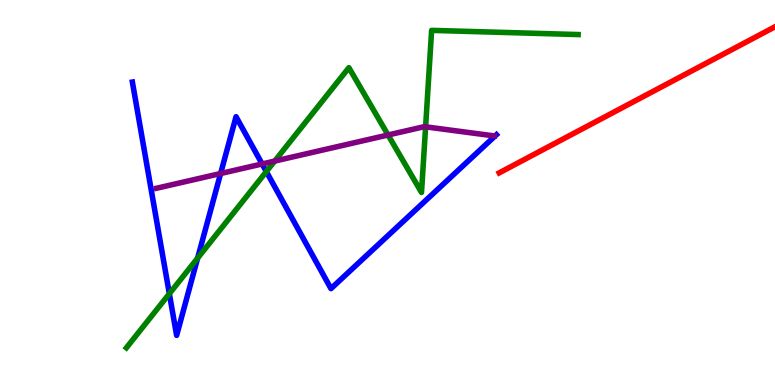[{'lines': ['blue', 'red'], 'intersections': []}, {'lines': ['green', 'red'], 'intersections': []}, {'lines': ['purple', 'red'], 'intersections': []}, {'lines': ['blue', 'green'], 'intersections': [{'x': 2.19, 'y': 2.37}, {'x': 2.55, 'y': 3.3}, {'x': 3.44, 'y': 5.54}]}, {'lines': ['blue', 'purple'], 'intersections': [{'x': 2.85, 'y': 5.49}, {'x': 3.38, 'y': 5.74}]}, {'lines': ['green', 'purple'], 'intersections': [{'x': 3.54, 'y': 5.82}, {'x': 5.01, 'y': 6.49}, {'x': 5.49, 'y': 6.71}]}]